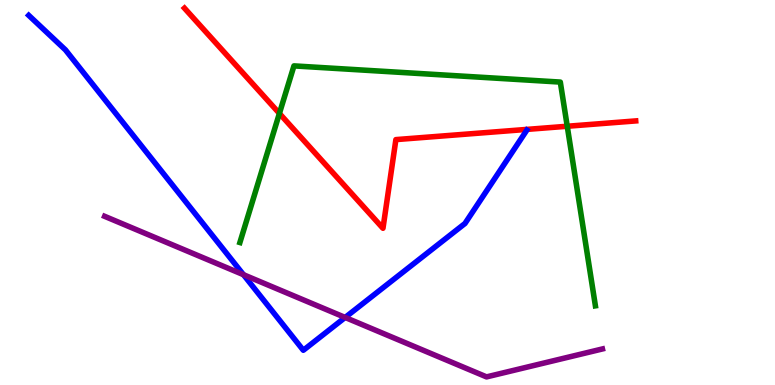[{'lines': ['blue', 'red'], 'intersections': []}, {'lines': ['green', 'red'], 'intersections': [{'x': 3.61, 'y': 7.05}, {'x': 7.32, 'y': 6.72}]}, {'lines': ['purple', 'red'], 'intersections': []}, {'lines': ['blue', 'green'], 'intersections': []}, {'lines': ['blue', 'purple'], 'intersections': [{'x': 3.14, 'y': 2.87}, {'x': 4.45, 'y': 1.75}]}, {'lines': ['green', 'purple'], 'intersections': []}]